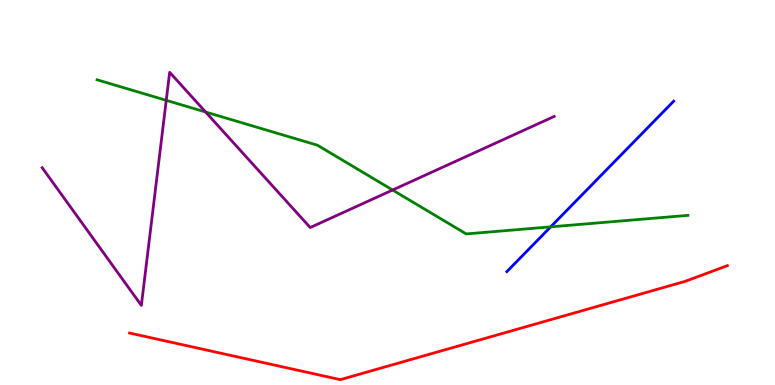[{'lines': ['blue', 'red'], 'intersections': []}, {'lines': ['green', 'red'], 'intersections': []}, {'lines': ['purple', 'red'], 'intersections': []}, {'lines': ['blue', 'green'], 'intersections': [{'x': 7.11, 'y': 4.11}]}, {'lines': ['blue', 'purple'], 'intersections': []}, {'lines': ['green', 'purple'], 'intersections': [{'x': 2.15, 'y': 7.39}, {'x': 2.65, 'y': 7.09}, {'x': 5.07, 'y': 5.06}]}]